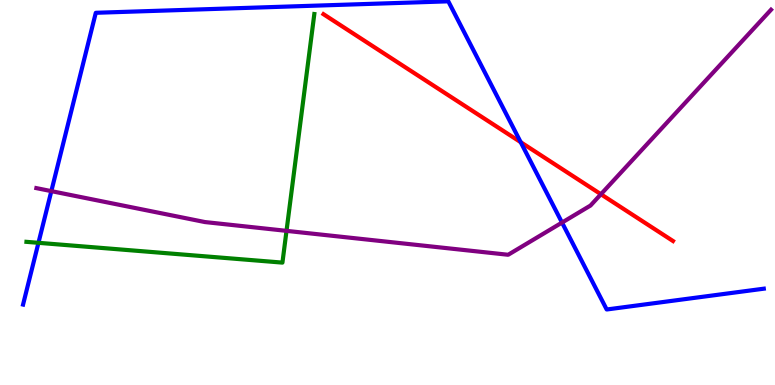[{'lines': ['blue', 'red'], 'intersections': [{'x': 6.72, 'y': 6.31}]}, {'lines': ['green', 'red'], 'intersections': []}, {'lines': ['purple', 'red'], 'intersections': [{'x': 7.75, 'y': 4.95}]}, {'lines': ['blue', 'green'], 'intersections': [{'x': 0.496, 'y': 3.69}]}, {'lines': ['blue', 'purple'], 'intersections': [{'x': 0.662, 'y': 5.04}, {'x': 7.25, 'y': 4.22}]}, {'lines': ['green', 'purple'], 'intersections': [{'x': 3.7, 'y': 4.0}]}]